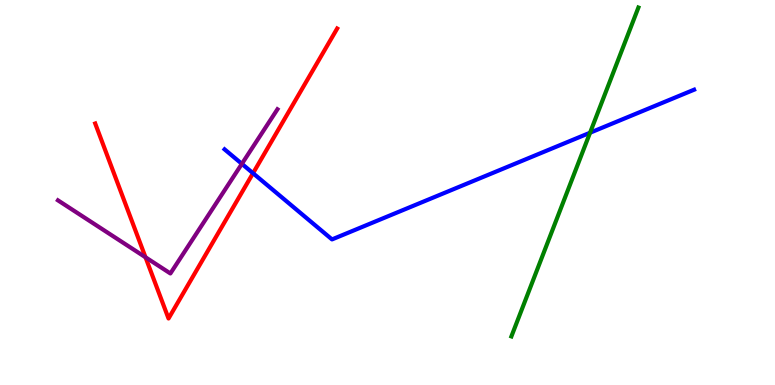[{'lines': ['blue', 'red'], 'intersections': [{'x': 3.26, 'y': 5.5}]}, {'lines': ['green', 'red'], 'intersections': []}, {'lines': ['purple', 'red'], 'intersections': [{'x': 1.88, 'y': 3.32}]}, {'lines': ['blue', 'green'], 'intersections': [{'x': 7.61, 'y': 6.55}]}, {'lines': ['blue', 'purple'], 'intersections': [{'x': 3.12, 'y': 5.74}]}, {'lines': ['green', 'purple'], 'intersections': []}]